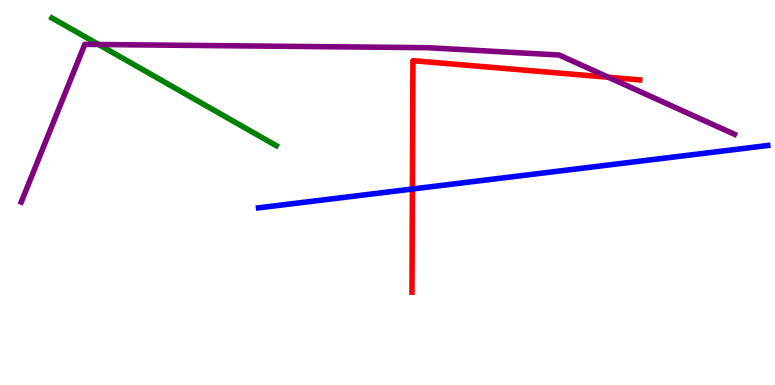[{'lines': ['blue', 'red'], 'intersections': [{'x': 5.32, 'y': 5.09}]}, {'lines': ['green', 'red'], 'intersections': []}, {'lines': ['purple', 'red'], 'intersections': [{'x': 7.85, 'y': 7.99}]}, {'lines': ['blue', 'green'], 'intersections': []}, {'lines': ['blue', 'purple'], 'intersections': []}, {'lines': ['green', 'purple'], 'intersections': [{'x': 1.27, 'y': 8.84}]}]